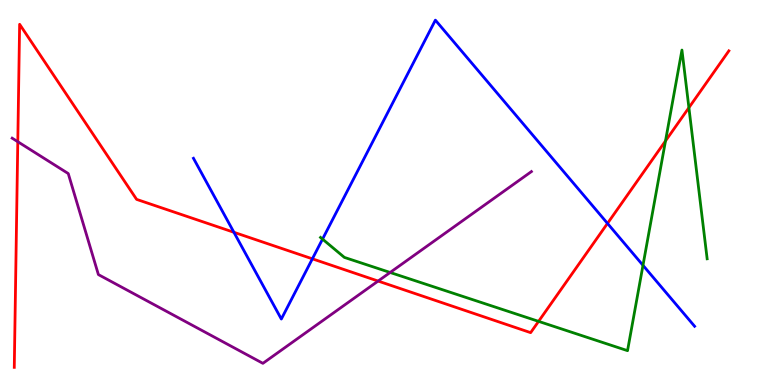[{'lines': ['blue', 'red'], 'intersections': [{'x': 3.02, 'y': 3.97}, {'x': 4.03, 'y': 3.28}, {'x': 7.84, 'y': 4.2}]}, {'lines': ['green', 'red'], 'intersections': [{'x': 6.95, 'y': 1.65}, {'x': 8.59, 'y': 6.34}, {'x': 8.89, 'y': 7.2}]}, {'lines': ['purple', 'red'], 'intersections': [{'x': 0.23, 'y': 6.32}, {'x': 4.88, 'y': 2.7}]}, {'lines': ['blue', 'green'], 'intersections': [{'x': 4.16, 'y': 3.79}, {'x': 8.3, 'y': 3.11}]}, {'lines': ['blue', 'purple'], 'intersections': []}, {'lines': ['green', 'purple'], 'intersections': [{'x': 5.03, 'y': 2.92}]}]